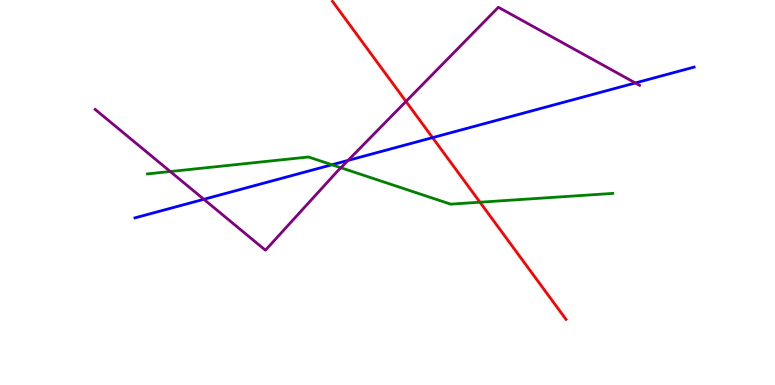[{'lines': ['blue', 'red'], 'intersections': [{'x': 5.58, 'y': 6.43}]}, {'lines': ['green', 'red'], 'intersections': [{'x': 6.19, 'y': 4.75}]}, {'lines': ['purple', 'red'], 'intersections': [{'x': 5.24, 'y': 7.37}]}, {'lines': ['blue', 'green'], 'intersections': [{'x': 4.28, 'y': 5.72}]}, {'lines': ['blue', 'purple'], 'intersections': [{'x': 2.63, 'y': 4.82}, {'x': 4.49, 'y': 5.83}, {'x': 8.2, 'y': 7.85}]}, {'lines': ['green', 'purple'], 'intersections': [{'x': 2.2, 'y': 5.54}, {'x': 4.4, 'y': 5.64}]}]